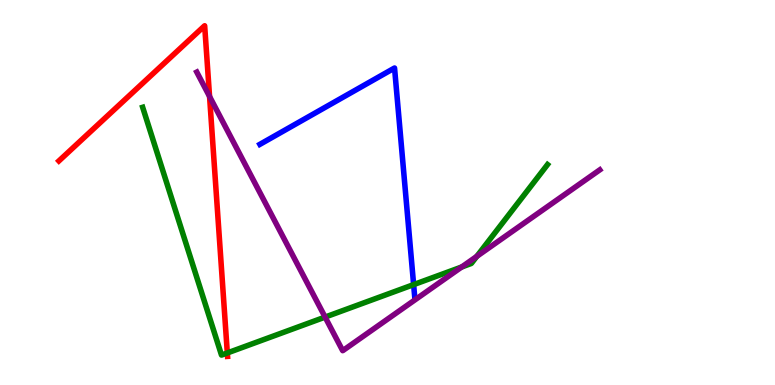[{'lines': ['blue', 'red'], 'intersections': []}, {'lines': ['green', 'red'], 'intersections': [{'x': 2.93, 'y': 0.832}]}, {'lines': ['purple', 'red'], 'intersections': [{'x': 2.7, 'y': 7.49}]}, {'lines': ['blue', 'green'], 'intersections': [{'x': 5.34, 'y': 2.61}]}, {'lines': ['blue', 'purple'], 'intersections': []}, {'lines': ['green', 'purple'], 'intersections': [{'x': 4.19, 'y': 1.76}, {'x': 5.96, 'y': 3.07}, {'x': 6.15, 'y': 3.34}]}]